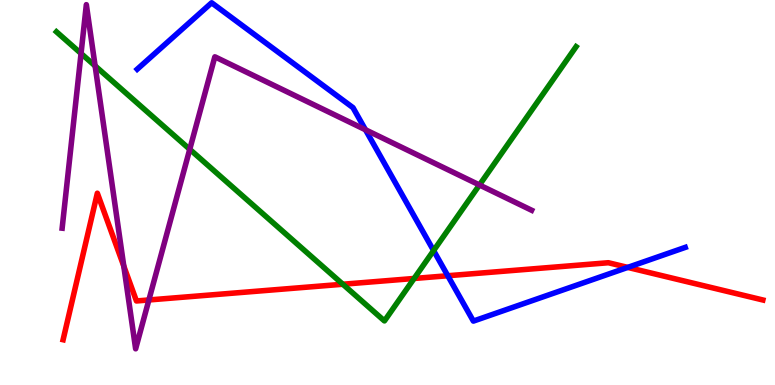[{'lines': ['blue', 'red'], 'intersections': [{'x': 5.78, 'y': 2.84}, {'x': 8.1, 'y': 3.05}]}, {'lines': ['green', 'red'], 'intersections': [{'x': 4.42, 'y': 2.62}, {'x': 5.34, 'y': 2.77}]}, {'lines': ['purple', 'red'], 'intersections': [{'x': 1.6, 'y': 3.09}, {'x': 1.92, 'y': 2.21}]}, {'lines': ['blue', 'green'], 'intersections': [{'x': 5.59, 'y': 3.49}]}, {'lines': ['blue', 'purple'], 'intersections': [{'x': 4.72, 'y': 6.63}]}, {'lines': ['green', 'purple'], 'intersections': [{'x': 1.05, 'y': 8.61}, {'x': 1.23, 'y': 8.29}, {'x': 2.45, 'y': 6.12}, {'x': 6.19, 'y': 5.2}]}]